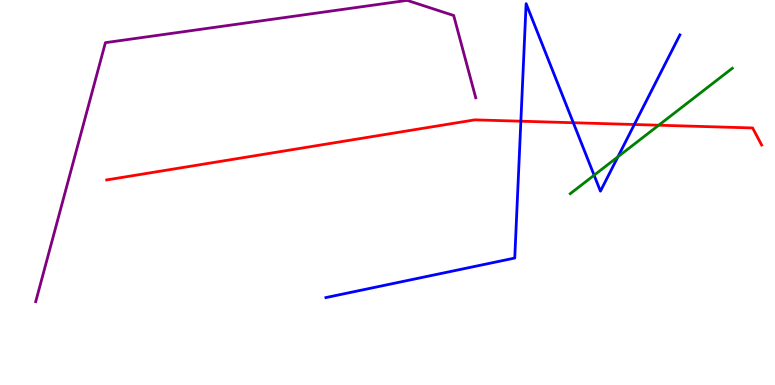[{'lines': ['blue', 'red'], 'intersections': [{'x': 6.72, 'y': 6.85}, {'x': 7.4, 'y': 6.81}, {'x': 8.18, 'y': 6.77}]}, {'lines': ['green', 'red'], 'intersections': [{'x': 8.5, 'y': 6.75}]}, {'lines': ['purple', 'red'], 'intersections': []}, {'lines': ['blue', 'green'], 'intersections': [{'x': 7.67, 'y': 5.45}, {'x': 7.97, 'y': 5.93}]}, {'lines': ['blue', 'purple'], 'intersections': []}, {'lines': ['green', 'purple'], 'intersections': []}]